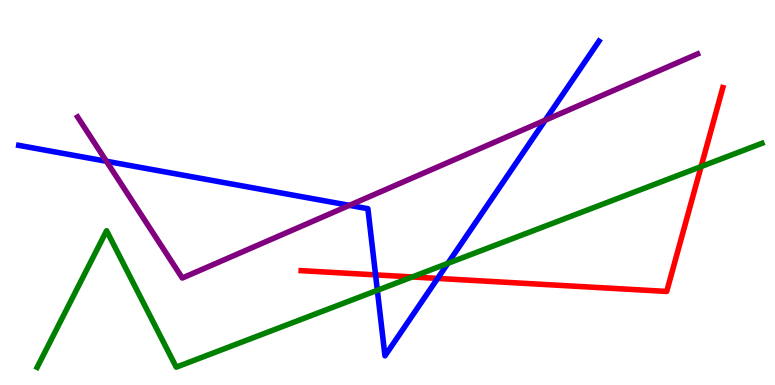[{'lines': ['blue', 'red'], 'intersections': [{'x': 4.85, 'y': 2.86}, {'x': 5.65, 'y': 2.77}]}, {'lines': ['green', 'red'], 'intersections': [{'x': 5.32, 'y': 2.81}, {'x': 9.05, 'y': 5.67}]}, {'lines': ['purple', 'red'], 'intersections': []}, {'lines': ['blue', 'green'], 'intersections': [{'x': 4.87, 'y': 2.46}, {'x': 5.78, 'y': 3.16}]}, {'lines': ['blue', 'purple'], 'intersections': [{'x': 1.37, 'y': 5.81}, {'x': 4.51, 'y': 4.67}, {'x': 7.04, 'y': 6.88}]}, {'lines': ['green', 'purple'], 'intersections': []}]